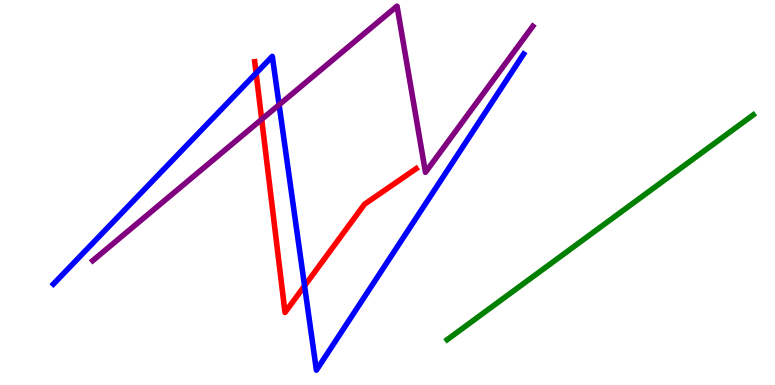[{'lines': ['blue', 'red'], 'intersections': [{'x': 3.3, 'y': 8.1}, {'x': 3.93, 'y': 2.58}]}, {'lines': ['green', 'red'], 'intersections': []}, {'lines': ['purple', 'red'], 'intersections': [{'x': 3.38, 'y': 6.9}]}, {'lines': ['blue', 'green'], 'intersections': []}, {'lines': ['blue', 'purple'], 'intersections': [{'x': 3.6, 'y': 7.28}]}, {'lines': ['green', 'purple'], 'intersections': []}]